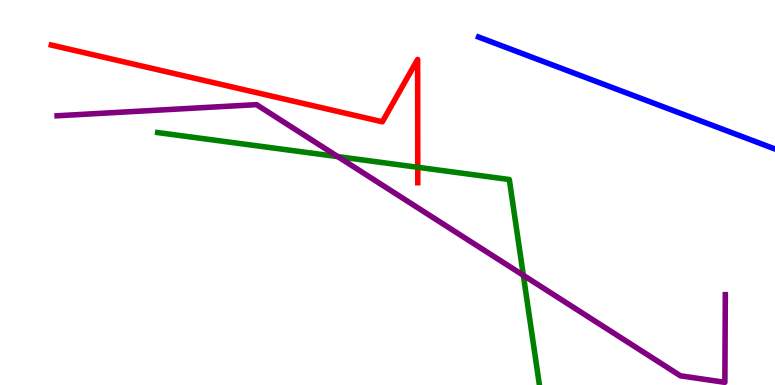[{'lines': ['blue', 'red'], 'intersections': []}, {'lines': ['green', 'red'], 'intersections': [{'x': 5.39, 'y': 5.65}]}, {'lines': ['purple', 'red'], 'intersections': []}, {'lines': ['blue', 'green'], 'intersections': []}, {'lines': ['blue', 'purple'], 'intersections': []}, {'lines': ['green', 'purple'], 'intersections': [{'x': 4.36, 'y': 5.93}, {'x': 6.75, 'y': 2.85}]}]